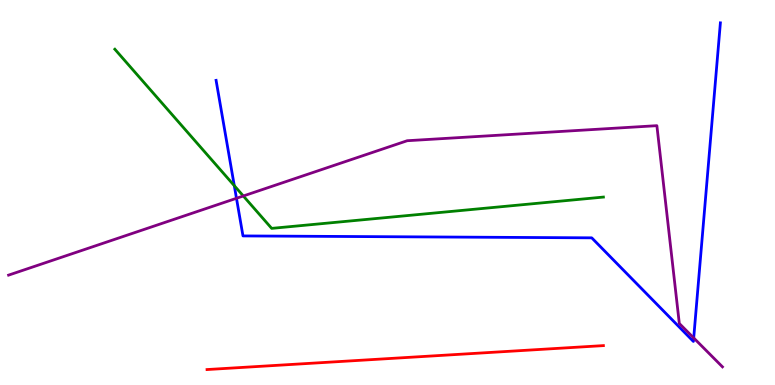[{'lines': ['blue', 'red'], 'intersections': []}, {'lines': ['green', 'red'], 'intersections': []}, {'lines': ['purple', 'red'], 'intersections': []}, {'lines': ['blue', 'green'], 'intersections': [{'x': 3.02, 'y': 5.18}]}, {'lines': ['blue', 'purple'], 'intersections': [{'x': 3.05, 'y': 4.85}, {'x': 8.95, 'y': 1.22}]}, {'lines': ['green', 'purple'], 'intersections': [{'x': 3.14, 'y': 4.91}]}]